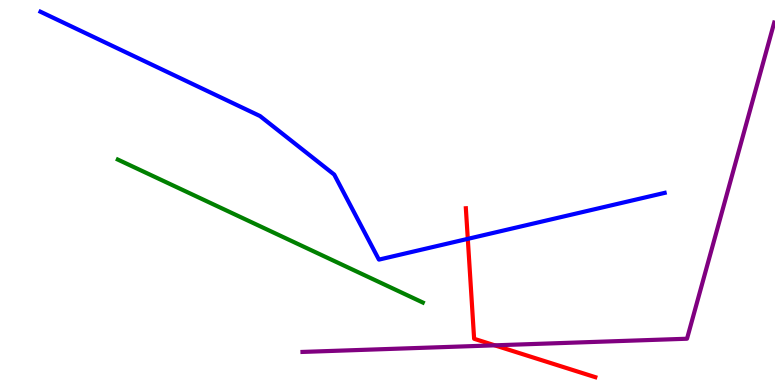[{'lines': ['blue', 'red'], 'intersections': [{'x': 6.04, 'y': 3.8}]}, {'lines': ['green', 'red'], 'intersections': []}, {'lines': ['purple', 'red'], 'intersections': [{'x': 6.38, 'y': 1.03}]}, {'lines': ['blue', 'green'], 'intersections': []}, {'lines': ['blue', 'purple'], 'intersections': []}, {'lines': ['green', 'purple'], 'intersections': []}]